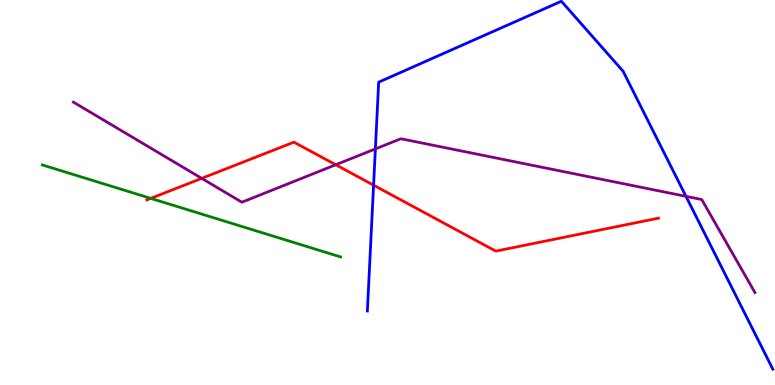[{'lines': ['blue', 'red'], 'intersections': [{'x': 4.82, 'y': 5.19}]}, {'lines': ['green', 'red'], 'intersections': [{'x': 1.95, 'y': 4.85}]}, {'lines': ['purple', 'red'], 'intersections': [{'x': 2.6, 'y': 5.37}, {'x': 4.33, 'y': 5.72}]}, {'lines': ['blue', 'green'], 'intersections': []}, {'lines': ['blue', 'purple'], 'intersections': [{'x': 4.84, 'y': 6.13}, {'x': 8.85, 'y': 4.9}]}, {'lines': ['green', 'purple'], 'intersections': []}]